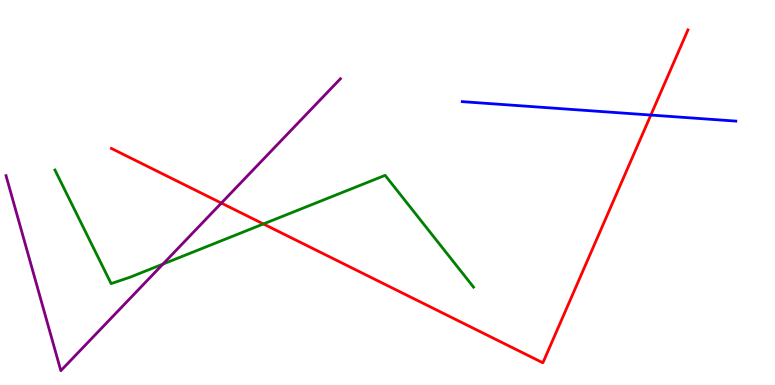[{'lines': ['blue', 'red'], 'intersections': [{'x': 8.4, 'y': 7.01}]}, {'lines': ['green', 'red'], 'intersections': [{'x': 3.4, 'y': 4.18}]}, {'lines': ['purple', 'red'], 'intersections': [{'x': 2.86, 'y': 4.73}]}, {'lines': ['blue', 'green'], 'intersections': []}, {'lines': ['blue', 'purple'], 'intersections': []}, {'lines': ['green', 'purple'], 'intersections': [{'x': 2.1, 'y': 3.14}]}]